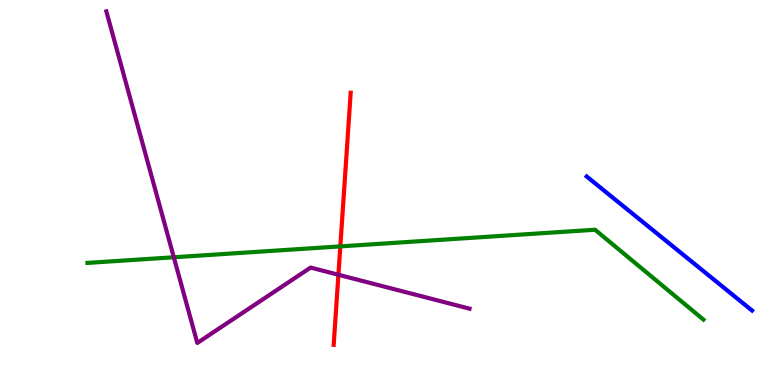[{'lines': ['blue', 'red'], 'intersections': []}, {'lines': ['green', 'red'], 'intersections': [{'x': 4.39, 'y': 3.6}]}, {'lines': ['purple', 'red'], 'intersections': [{'x': 4.37, 'y': 2.86}]}, {'lines': ['blue', 'green'], 'intersections': []}, {'lines': ['blue', 'purple'], 'intersections': []}, {'lines': ['green', 'purple'], 'intersections': [{'x': 2.24, 'y': 3.32}]}]